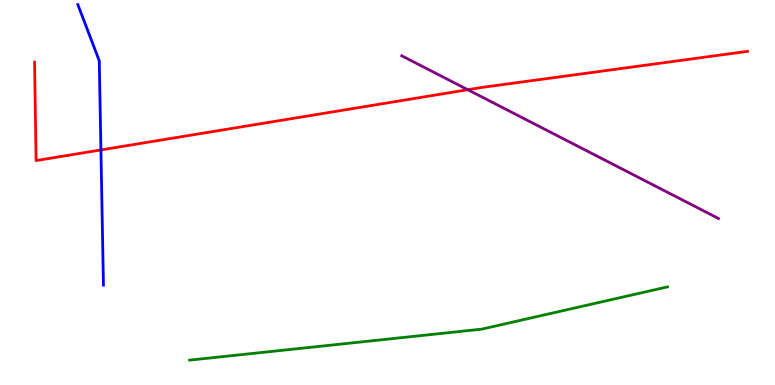[{'lines': ['blue', 'red'], 'intersections': [{'x': 1.3, 'y': 6.11}]}, {'lines': ['green', 'red'], 'intersections': []}, {'lines': ['purple', 'red'], 'intersections': [{'x': 6.04, 'y': 7.67}]}, {'lines': ['blue', 'green'], 'intersections': []}, {'lines': ['blue', 'purple'], 'intersections': []}, {'lines': ['green', 'purple'], 'intersections': []}]